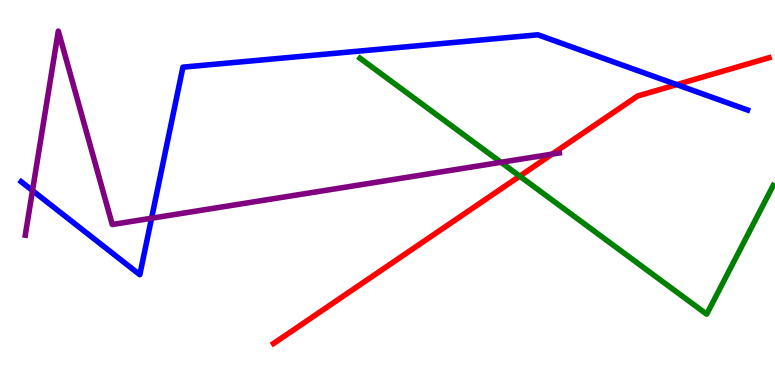[{'lines': ['blue', 'red'], 'intersections': [{'x': 8.73, 'y': 7.8}]}, {'lines': ['green', 'red'], 'intersections': [{'x': 6.71, 'y': 5.42}]}, {'lines': ['purple', 'red'], 'intersections': [{'x': 7.12, 'y': 6.0}]}, {'lines': ['blue', 'green'], 'intersections': []}, {'lines': ['blue', 'purple'], 'intersections': [{'x': 0.419, 'y': 5.05}, {'x': 1.96, 'y': 4.33}]}, {'lines': ['green', 'purple'], 'intersections': [{'x': 6.46, 'y': 5.78}]}]